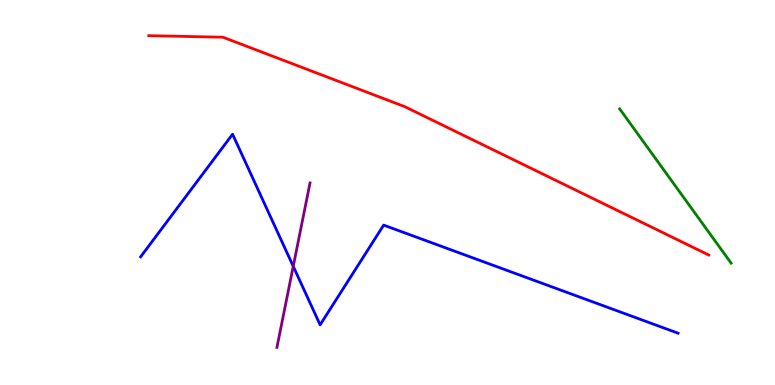[{'lines': ['blue', 'red'], 'intersections': []}, {'lines': ['green', 'red'], 'intersections': []}, {'lines': ['purple', 'red'], 'intersections': []}, {'lines': ['blue', 'green'], 'intersections': []}, {'lines': ['blue', 'purple'], 'intersections': [{'x': 3.78, 'y': 3.08}]}, {'lines': ['green', 'purple'], 'intersections': []}]